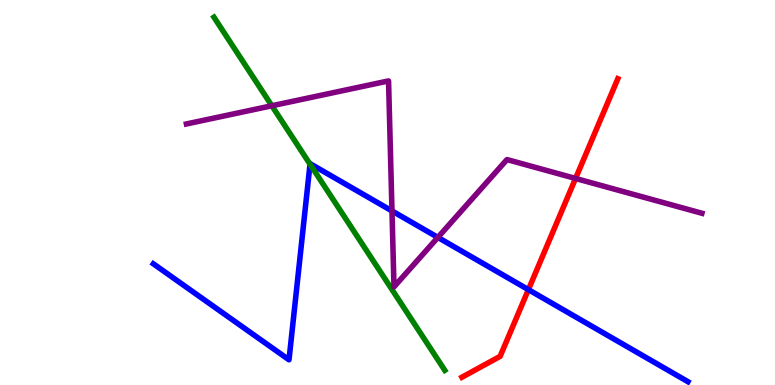[{'lines': ['blue', 'red'], 'intersections': [{'x': 6.82, 'y': 2.48}]}, {'lines': ['green', 'red'], 'intersections': []}, {'lines': ['purple', 'red'], 'intersections': [{'x': 7.43, 'y': 5.36}]}, {'lines': ['blue', 'green'], 'intersections': [{'x': 4.0, 'y': 5.74}]}, {'lines': ['blue', 'purple'], 'intersections': [{'x': 5.06, 'y': 4.52}, {'x': 5.65, 'y': 3.83}]}, {'lines': ['green', 'purple'], 'intersections': [{'x': 3.51, 'y': 7.25}]}]